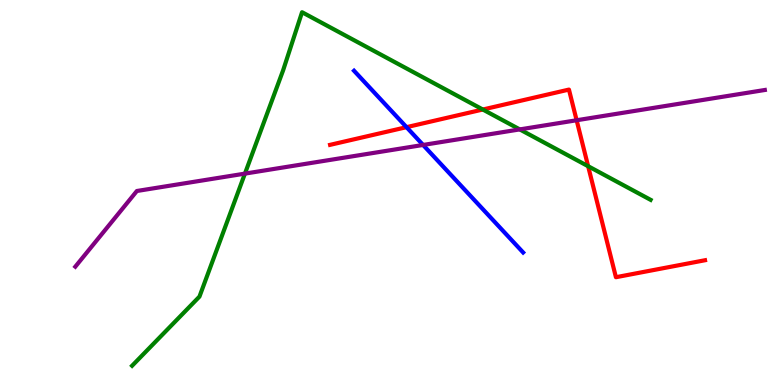[{'lines': ['blue', 'red'], 'intersections': [{'x': 5.25, 'y': 6.7}]}, {'lines': ['green', 'red'], 'intersections': [{'x': 6.23, 'y': 7.16}, {'x': 7.59, 'y': 5.68}]}, {'lines': ['purple', 'red'], 'intersections': [{'x': 7.44, 'y': 6.88}]}, {'lines': ['blue', 'green'], 'intersections': []}, {'lines': ['blue', 'purple'], 'intersections': [{'x': 5.46, 'y': 6.23}]}, {'lines': ['green', 'purple'], 'intersections': [{'x': 3.16, 'y': 5.49}, {'x': 6.71, 'y': 6.64}]}]